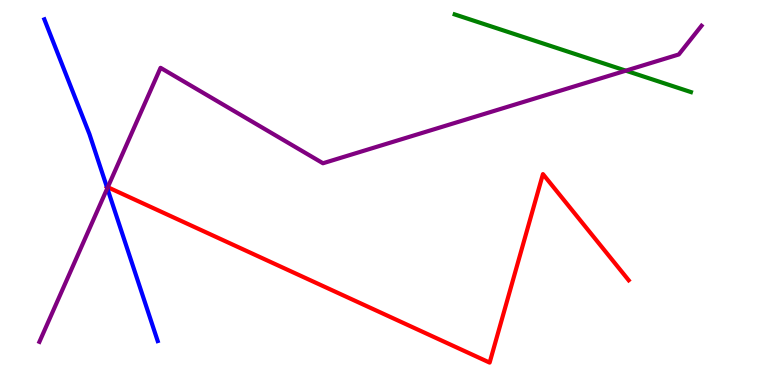[{'lines': ['blue', 'red'], 'intersections': [{'x': 1.38, 'y': 5.15}]}, {'lines': ['green', 'red'], 'intersections': []}, {'lines': ['purple', 'red'], 'intersections': [{'x': 1.39, 'y': 5.14}]}, {'lines': ['blue', 'green'], 'intersections': []}, {'lines': ['blue', 'purple'], 'intersections': [{'x': 1.38, 'y': 5.11}]}, {'lines': ['green', 'purple'], 'intersections': [{'x': 8.07, 'y': 8.16}]}]